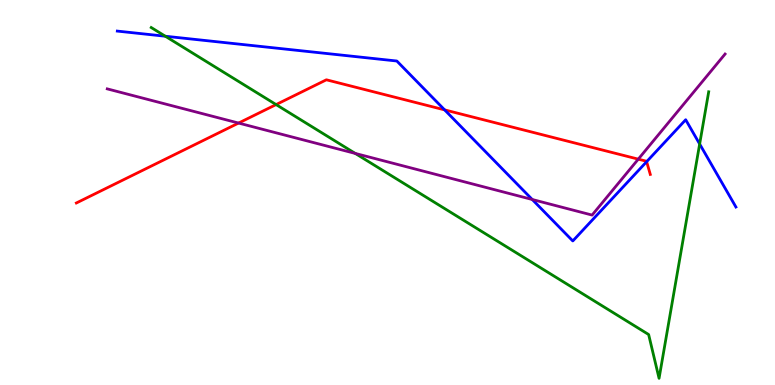[{'lines': ['blue', 'red'], 'intersections': [{'x': 5.74, 'y': 7.15}, {'x': 8.34, 'y': 5.8}]}, {'lines': ['green', 'red'], 'intersections': [{'x': 3.56, 'y': 7.28}]}, {'lines': ['purple', 'red'], 'intersections': [{'x': 3.08, 'y': 6.8}, {'x': 8.24, 'y': 5.87}]}, {'lines': ['blue', 'green'], 'intersections': [{'x': 2.13, 'y': 9.06}, {'x': 9.03, 'y': 6.26}]}, {'lines': ['blue', 'purple'], 'intersections': [{'x': 6.87, 'y': 4.82}]}, {'lines': ['green', 'purple'], 'intersections': [{'x': 4.58, 'y': 6.01}]}]